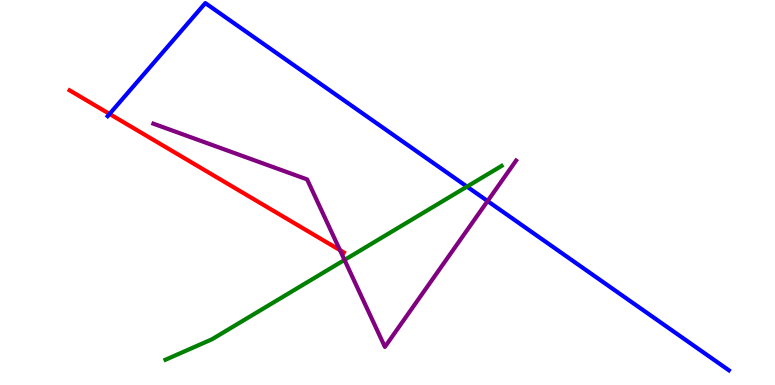[{'lines': ['blue', 'red'], 'intersections': [{'x': 1.41, 'y': 7.04}]}, {'lines': ['green', 'red'], 'intersections': []}, {'lines': ['purple', 'red'], 'intersections': [{'x': 4.39, 'y': 3.5}]}, {'lines': ['blue', 'green'], 'intersections': [{'x': 6.03, 'y': 5.15}]}, {'lines': ['blue', 'purple'], 'intersections': [{'x': 6.29, 'y': 4.78}]}, {'lines': ['green', 'purple'], 'intersections': [{'x': 4.45, 'y': 3.25}]}]